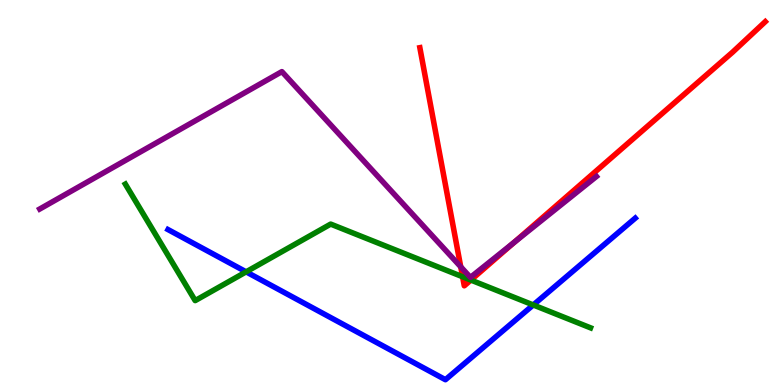[{'lines': ['blue', 'red'], 'intersections': []}, {'lines': ['green', 'red'], 'intersections': [{'x': 5.97, 'y': 2.81}, {'x': 6.08, 'y': 2.73}]}, {'lines': ['purple', 'red'], 'intersections': [{'x': 5.94, 'y': 3.07}, {'x': 6.64, 'y': 3.71}]}, {'lines': ['blue', 'green'], 'intersections': [{'x': 3.18, 'y': 2.94}, {'x': 6.88, 'y': 2.08}]}, {'lines': ['blue', 'purple'], 'intersections': []}, {'lines': ['green', 'purple'], 'intersections': []}]